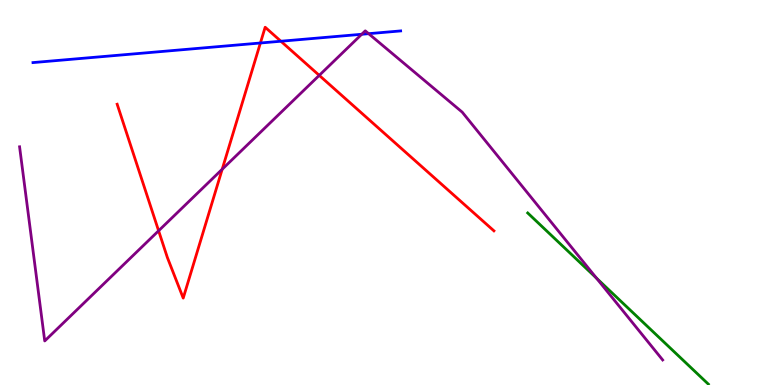[{'lines': ['blue', 'red'], 'intersections': [{'x': 3.36, 'y': 8.88}, {'x': 3.62, 'y': 8.93}]}, {'lines': ['green', 'red'], 'intersections': []}, {'lines': ['purple', 'red'], 'intersections': [{'x': 2.05, 'y': 4.01}, {'x': 2.87, 'y': 5.6}, {'x': 4.12, 'y': 8.04}]}, {'lines': ['blue', 'green'], 'intersections': []}, {'lines': ['blue', 'purple'], 'intersections': [{'x': 4.67, 'y': 9.11}, {'x': 4.76, 'y': 9.13}]}, {'lines': ['green', 'purple'], 'intersections': [{'x': 7.7, 'y': 2.78}]}]